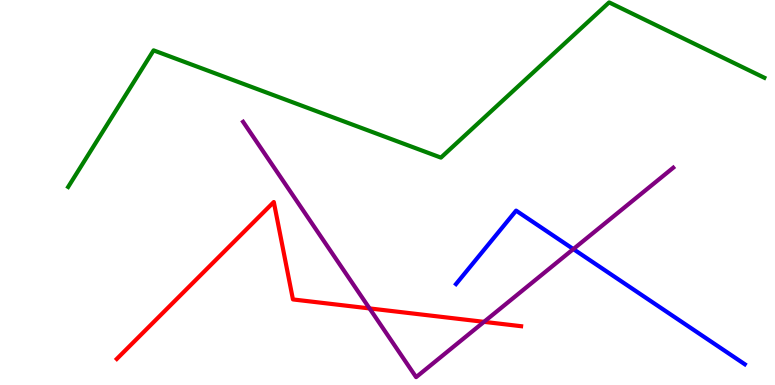[{'lines': ['blue', 'red'], 'intersections': []}, {'lines': ['green', 'red'], 'intersections': []}, {'lines': ['purple', 'red'], 'intersections': [{'x': 4.77, 'y': 1.99}, {'x': 6.25, 'y': 1.64}]}, {'lines': ['blue', 'green'], 'intersections': []}, {'lines': ['blue', 'purple'], 'intersections': [{'x': 7.4, 'y': 3.53}]}, {'lines': ['green', 'purple'], 'intersections': []}]